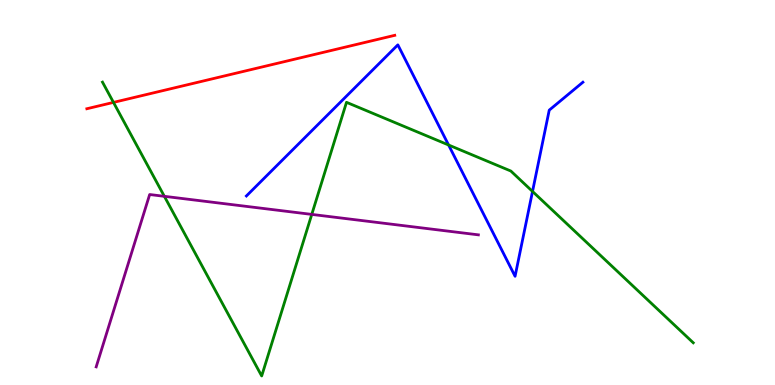[{'lines': ['blue', 'red'], 'intersections': []}, {'lines': ['green', 'red'], 'intersections': [{'x': 1.46, 'y': 7.34}]}, {'lines': ['purple', 'red'], 'intersections': []}, {'lines': ['blue', 'green'], 'intersections': [{'x': 5.79, 'y': 6.23}, {'x': 6.87, 'y': 5.03}]}, {'lines': ['blue', 'purple'], 'intersections': []}, {'lines': ['green', 'purple'], 'intersections': [{'x': 2.12, 'y': 4.9}, {'x': 4.02, 'y': 4.43}]}]